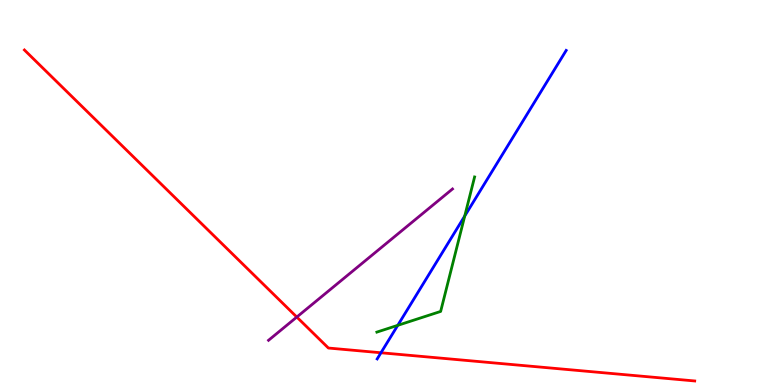[{'lines': ['blue', 'red'], 'intersections': [{'x': 4.92, 'y': 0.837}]}, {'lines': ['green', 'red'], 'intersections': []}, {'lines': ['purple', 'red'], 'intersections': [{'x': 3.83, 'y': 1.76}]}, {'lines': ['blue', 'green'], 'intersections': [{'x': 5.13, 'y': 1.55}, {'x': 6.0, 'y': 4.39}]}, {'lines': ['blue', 'purple'], 'intersections': []}, {'lines': ['green', 'purple'], 'intersections': []}]